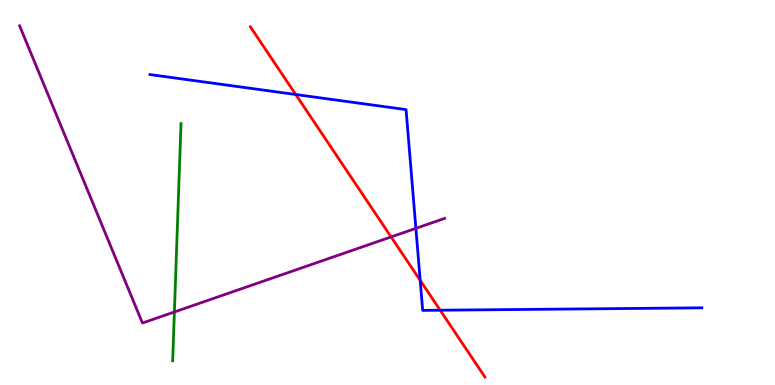[{'lines': ['blue', 'red'], 'intersections': [{'x': 3.82, 'y': 7.55}, {'x': 5.42, 'y': 2.72}, {'x': 5.68, 'y': 1.94}]}, {'lines': ['green', 'red'], 'intersections': []}, {'lines': ['purple', 'red'], 'intersections': [{'x': 5.05, 'y': 3.85}]}, {'lines': ['blue', 'green'], 'intersections': []}, {'lines': ['blue', 'purple'], 'intersections': [{'x': 5.37, 'y': 4.07}]}, {'lines': ['green', 'purple'], 'intersections': [{'x': 2.25, 'y': 1.9}]}]